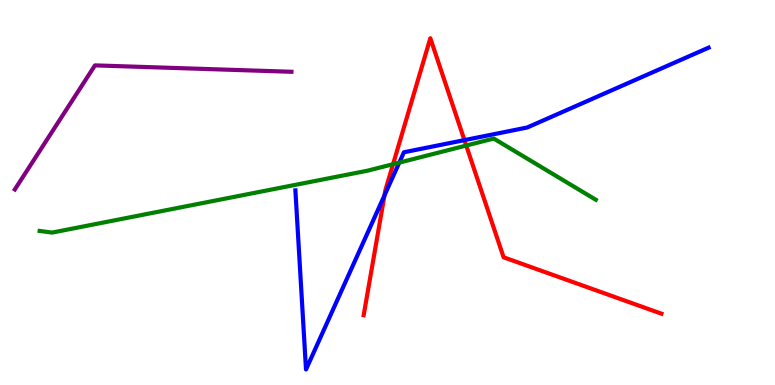[{'lines': ['blue', 'red'], 'intersections': [{'x': 4.96, 'y': 4.92}, {'x': 5.99, 'y': 6.36}]}, {'lines': ['green', 'red'], 'intersections': [{'x': 5.07, 'y': 5.74}, {'x': 6.02, 'y': 6.22}]}, {'lines': ['purple', 'red'], 'intersections': []}, {'lines': ['blue', 'green'], 'intersections': [{'x': 5.15, 'y': 5.78}]}, {'lines': ['blue', 'purple'], 'intersections': []}, {'lines': ['green', 'purple'], 'intersections': []}]